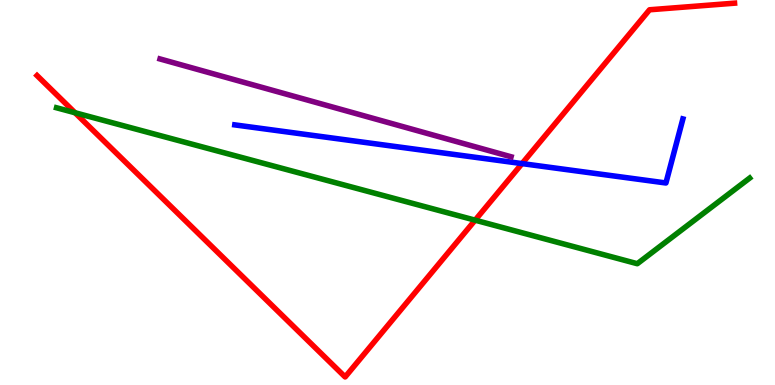[{'lines': ['blue', 'red'], 'intersections': [{'x': 6.74, 'y': 5.75}]}, {'lines': ['green', 'red'], 'intersections': [{'x': 0.968, 'y': 7.07}, {'x': 6.13, 'y': 4.28}]}, {'lines': ['purple', 'red'], 'intersections': []}, {'lines': ['blue', 'green'], 'intersections': []}, {'lines': ['blue', 'purple'], 'intersections': []}, {'lines': ['green', 'purple'], 'intersections': []}]